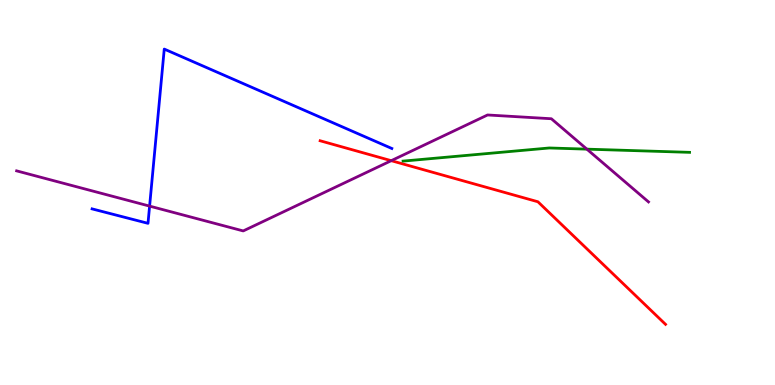[{'lines': ['blue', 'red'], 'intersections': []}, {'lines': ['green', 'red'], 'intersections': []}, {'lines': ['purple', 'red'], 'intersections': [{'x': 5.05, 'y': 5.83}]}, {'lines': ['blue', 'green'], 'intersections': []}, {'lines': ['blue', 'purple'], 'intersections': [{'x': 1.93, 'y': 4.65}]}, {'lines': ['green', 'purple'], 'intersections': [{'x': 7.57, 'y': 6.13}]}]